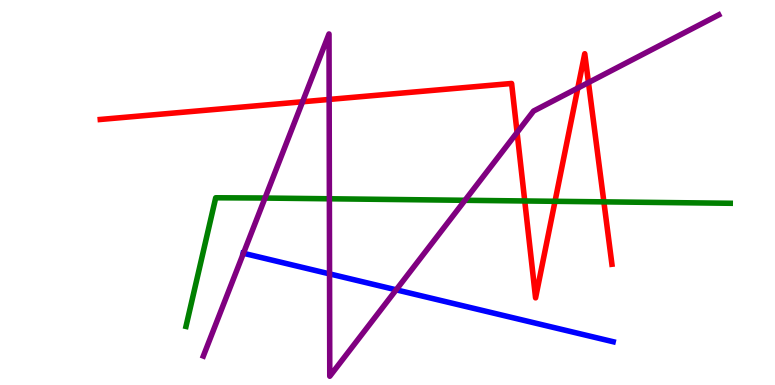[{'lines': ['blue', 'red'], 'intersections': []}, {'lines': ['green', 'red'], 'intersections': [{'x': 6.77, 'y': 4.78}, {'x': 7.16, 'y': 4.77}, {'x': 7.79, 'y': 4.76}]}, {'lines': ['purple', 'red'], 'intersections': [{'x': 3.9, 'y': 7.36}, {'x': 4.25, 'y': 7.42}, {'x': 6.67, 'y': 6.56}, {'x': 7.46, 'y': 7.71}, {'x': 7.59, 'y': 7.86}]}, {'lines': ['blue', 'green'], 'intersections': []}, {'lines': ['blue', 'purple'], 'intersections': [{'x': 3.14, 'y': 3.42}, {'x': 4.25, 'y': 2.89}, {'x': 5.11, 'y': 2.47}]}, {'lines': ['green', 'purple'], 'intersections': [{'x': 3.42, 'y': 4.86}, {'x': 4.25, 'y': 4.84}, {'x': 6.0, 'y': 4.8}]}]